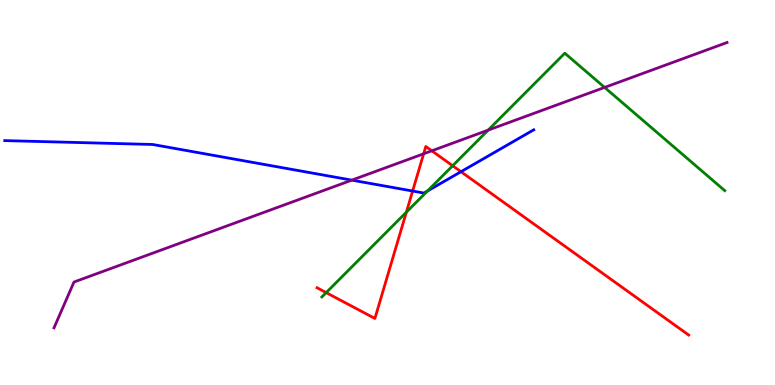[{'lines': ['blue', 'red'], 'intersections': [{'x': 5.32, 'y': 5.04}, {'x': 5.95, 'y': 5.54}]}, {'lines': ['green', 'red'], 'intersections': [{'x': 4.21, 'y': 2.4}, {'x': 5.24, 'y': 4.49}, {'x': 5.84, 'y': 5.7}]}, {'lines': ['purple', 'red'], 'intersections': [{'x': 5.47, 'y': 6.01}, {'x': 5.57, 'y': 6.08}]}, {'lines': ['blue', 'green'], 'intersections': [{'x': 5.52, 'y': 5.04}]}, {'lines': ['blue', 'purple'], 'intersections': [{'x': 4.54, 'y': 5.32}]}, {'lines': ['green', 'purple'], 'intersections': [{'x': 6.3, 'y': 6.62}, {'x': 7.8, 'y': 7.73}]}]